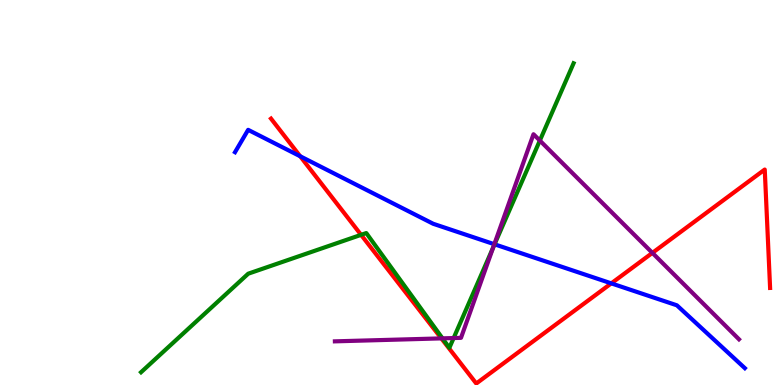[{'lines': ['blue', 'red'], 'intersections': [{'x': 3.87, 'y': 5.94}, {'x': 7.89, 'y': 2.64}]}, {'lines': ['green', 'red'], 'intersections': [{'x': 4.66, 'y': 3.9}]}, {'lines': ['purple', 'red'], 'intersections': [{'x': 5.69, 'y': 1.21}, {'x': 8.42, 'y': 3.43}]}, {'lines': ['blue', 'green'], 'intersections': [{'x': 6.38, 'y': 3.65}]}, {'lines': ['blue', 'purple'], 'intersections': [{'x': 6.38, 'y': 3.66}]}, {'lines': ['green', 'purple'], 'intersections': [{'x': 5.71, 'y': 1.21}, {'x': 5.85, 'y': 1.22}, {'x': 6.36, 'y': 3.57}, {'x': 6.97, 'y': 6.35}]}]